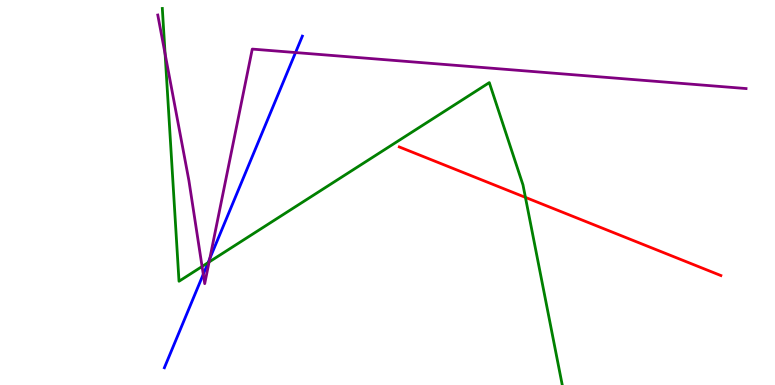[{'lines': ['blue', 'red'], 'intersections': []}, {'lines': ['green', 'red'], 'intersections': [{'x': 6.78, 'y': 4.87}]}, {'lines': ['purple', 'red'], 'intersections': []}, {'lines': ['blue', 'green'], 'intersections': [{'x': 2.69, 'y': 3.18}]}, {'lines': ['blue', 'purple'], 'intersections': [{'x': 2.62, 'y': 2.88}, {'x': 2.71, 'y': 3.28}, {'x': 3.81, 'y': 8.64}]}, {'lines': ['green', 'purple'], 'intersections': [{'x': 2.13, 'y': 8.6}, {'x': 2.61, 'y': 3.08}, {'x': 2.7, 'y': 3.19}]}]